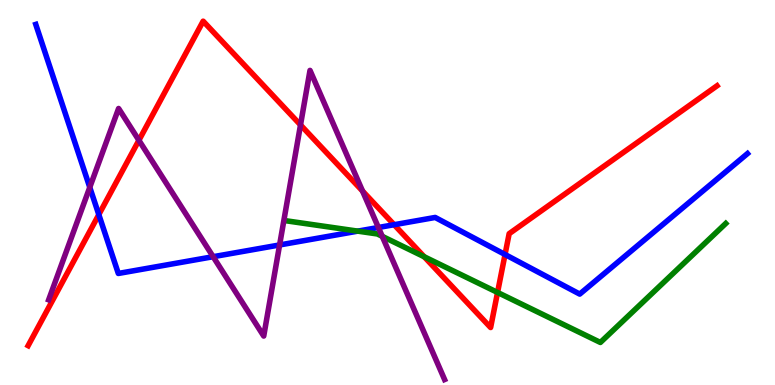[{'lines': ['blue', 'red'], 'intersections': [{'x': 1.28, 'y': 4.43}, {'x': 5.09, 'y': 4.16}, {'x': 6.52, 'y': 3.39}]}, {'lines': ['green', 'red'], 'intersections': [{'x': 5.47, 'y': 3.33}, {'x': 6.42, 'y': 2.4}]}, {'lines': ['purple', 'red'], 'intersections': [{'x': 1.79, 'y': 6.36}, {'x': 3.88, 'y': 6.75}, {'x': 4.68, 'y': 5.04}]}, {'lines': ['blue', 'green'], 'intersections': [{'x': 4.62, 'y': 4.0}]}, {'lines': ['blue', 'purple'], 'intersections': [{'x': 1.16, 'y': 5.13}, {'x': 2.75, 'y': 3.33}, {'x': 3.61, 'y': 3.64}, {'x': 4.88, 'y': 4.09}]}, {'lines': ['green', 'purple'], 'intersections': [{'x': 4.93, 'y': 3.86}]}]